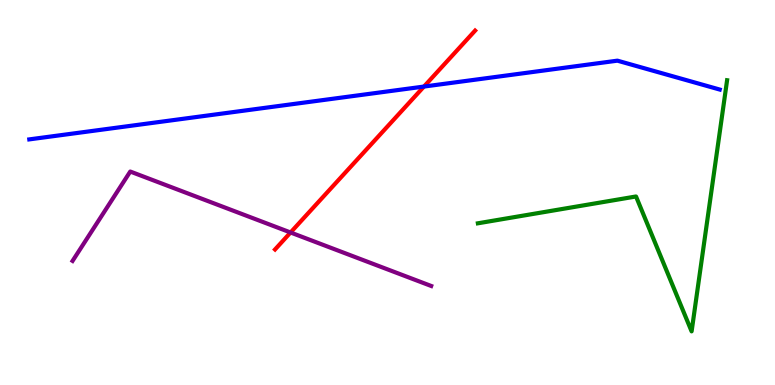[{'lines': ['blue', 'red'], 'intersections': [{'x': 5.47, 'y': 7.75}]}, {'lines': ['green', 'red'], 'intersections': []}, {'lines': ['purple', 'red'], 'intersections': [{'x': 3.75, 'y': 3.96}]}, {'lines': ['blue', 'green'], 'intersections': []}, {'lines': ['blue', 'purple'], 'intersections': []}, {'lines': ['green', 'purple'], 'intersections': []}]